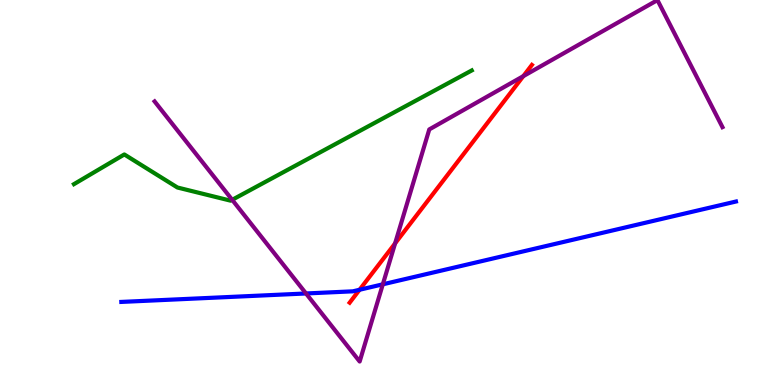[{'lines': ['blue', 'red'], 'intersections': [{'x': 4.64, 'y': 2.47}]}, {'lines': ['green', 'red'], 'intersections': []}, {'lines': ['purple', 'red'], 'intersections': [{'x': 5.1, 'y': 3.68}, {'x': 6.75, 'y': 8.02}]}, {'lines': ['blue', 'green'], 'intersections': []}, {'lines': ['blue', 'purple'], 'intersections': [{'x': 3.95, 'y': 2.38}, {'x': 4.94, 'y': 2.62}]}, {'lines': ['green', 'purple'], 'intersections': [{'x': 3.0, 'y': 4.81}]}]